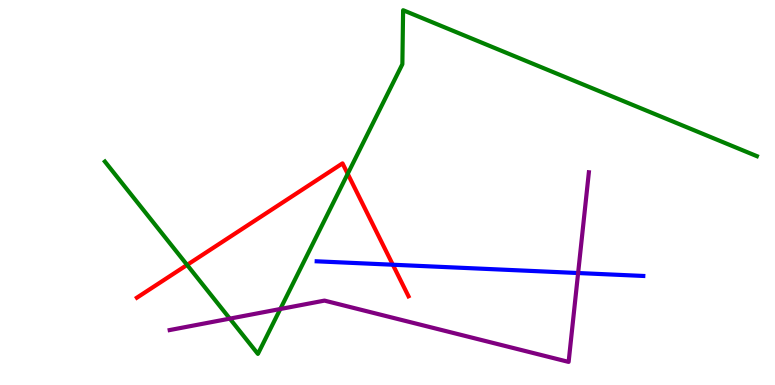[{'lines': ['blue', 'red'], 'intersections': [{'x': 5.07, 'y': 3.12}]}, {'lines': ['green', 'red'], 'intersections': [{'x': 2.41, 'y': 3.12}, {'x': 4.49, 'y': 5.49}]}, {'lines': ['purple', 'red'], 'intersections': []}, {'lines': ['blue', 'green'], 'intersections': []}, {'lines': ['blue', 'purple'], 'intersections': [{'x': 7.46, 'y': 2.91}]}, {'lines': ['green', 'purple'], 'intersections': [{'x': 2.97, 'y': 1.72}, {'x': 3.62, 'y': 1.97}]}]